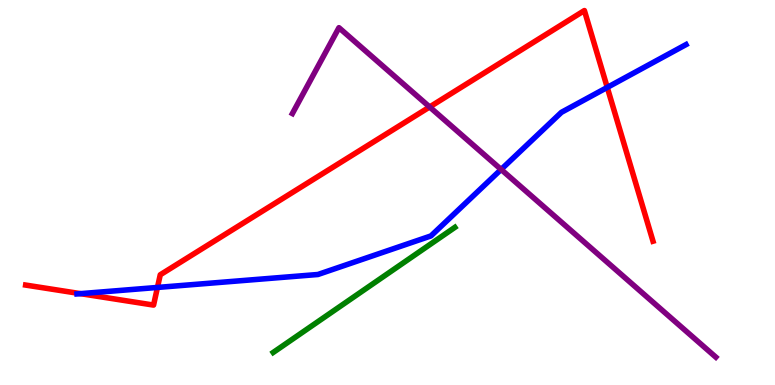[{'lines': ['blue', 'red'], 'intersections': [{'x': 1.04, 'y': 2.37}, {'x': 2.03, 'y': 2.53}, {'x': 7.84, 'y': 7.73}]}, {'lines': ['green', 'red'], 'intersections': []}, {'lines': ['purple', 'red'], 'intersections': [{'x': 5.54, 'y': 7.22}]}, {'lines': ['blue', 'green'], 'intersections': []}, {'lines': ['blue', 'purple'], 'intersections': [{'x': 6.47, 'y': 5.6}]}, {'lines': ['green', 'purple'], 'intersections': []}]